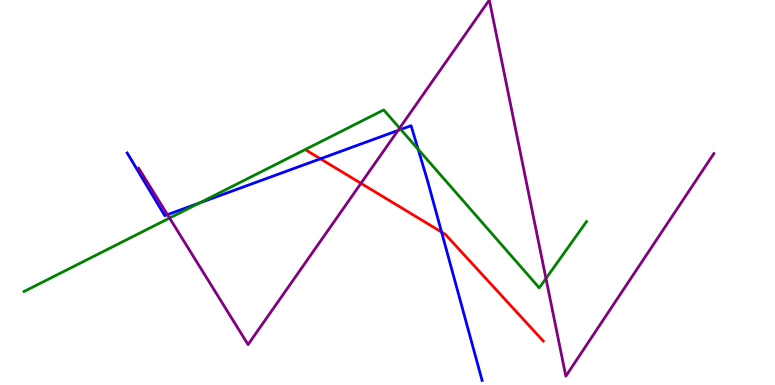[{'lines': ['blue', 'red'], 'intersections': [{'x': 4.13, 'y': 5.88}, {'x': 5.7, 'y': 3.97}]}, {'lines': ['green', 'red'], 'intersections': []}, {'lines': ['purple', 'red'], 'intersections': [{'x': 4.66, 'y': 5.24}]}, {'lines': ['blue', 'green'], 'intersections': [{'x': 2.57, 'y': 4.73}, {'x': 5.17, 'y': 6.64}, {'x': 5.4, 'y': 6.12}]}, {'lines': ['blue', 'purple'], 'intersections': [{'x': 2.16, 'y': 4.42}, {'x': 5.14, 'y': 6.61}]}, {'lines': ['green', 'purple'], 'intersections': [{'x': 2.19, 'y': 4.34}, {'x': 5.16, 'y': 6.67}, {'x': 7.04, 'y': 2.77}]}]